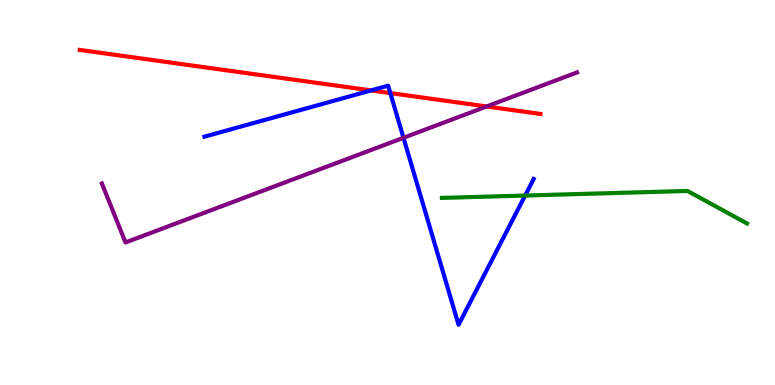[{'lines': ['blue', 'red'], 'intersections': [{'x': 4.79, 'y': 7.65}, {'x': 5.04, 'y': 7.58}]}, {'lines': ['green', 'red'], 'intersections': []}, {'lines': ['purple', 'red'], 'intersections': [{'x': 6.28, 'y': 7.23}]}, {'lines': ['blue', 'green'], 'intersections': [{'x': 6.78, 'y': 4.92}]}, {'lines': ['blue', 'purple'], 'intersections': [{'x': 5.21, 'y': 6.42}]}, {'lines': ['green', 'purple'], 'intersections': []}]